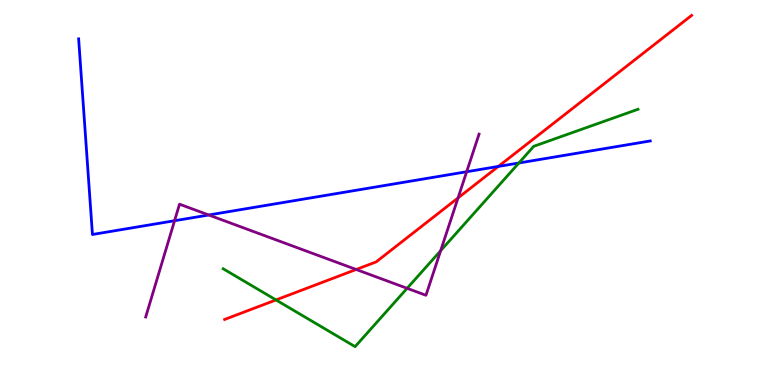[{'lines': ['blue', 'red'], 'intersections': [{'x': 6.43, 'y': 5.68}]}, {'lines': ['green', 'red'], 'intersections': [{'x': 3.56, 'y': 2.21}]}, {'lines': ['purple', 'red'], 'intersections': [{'x': 4.6, 'y': 3.0}, {'x': 5.91, 'y': 4.86}]}, {'lines': ['blue', 'green'], 'intersections': [{'x': 6.7, 'y': 5.77}]}, {'lines': ['blue', 'purple'], 'intersections': [{'x': 2.25, 'y': 4.27}, {'x': 2.69, 'y': 4.42}, {'x': 6.02, 'y': 5.54}]}, {'lines': ['green', 'purple'], 'intersections': [{'x': 5.25, 'y': 2.51}, {'x': 5.69, 'y': 3.49}]}]